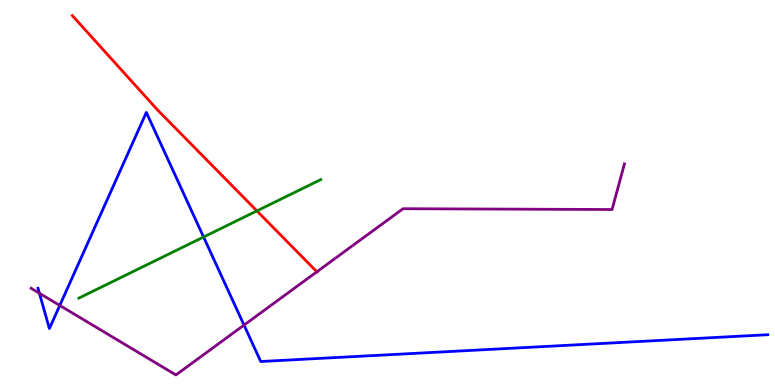[{'lines': ['blue', 'red'], 'intersections': []}, {'lines': ['green', 'red'], 'intersections': [{'x': 3.31, 'y': 4.52}]}, {'lines': ['purple', 'red'], 'intersections': [{'x': 4.09, 'y': 2.94}]}, {'lines': ['blue', 'green'], 'intersections': [{'x': 2.63, 'y': 3.84}]}, {'lines': ['blue', 'purple'], 'intersections': [{'x': 0.509, 'y': 2.38}, {'x': 0.771, 'y': 2.07}, {'x': 3.15, 'y': 1.56}]}, {'lines': ['green', 'purple'], 'intersections': []}]